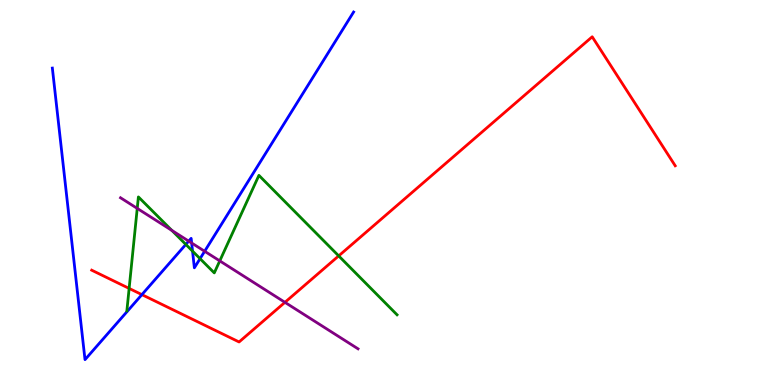[{'lines': ['blue', 'red'], 'intersections': [{'x': 1.83, 'y': 2.35}]}, {'lines': ['green', 'red'], 'intersections': [{'x': 1.67, 'y': 2.51}, {'x': 4.37, 'y': 3.35}]}, {'lines': ['purple', 'red'], 'intersections': [{'x': 3.68, 'y': 2.15}]}, {'lines': ['blue', 'green'], 'intersections': [{'x': 2.4, 'y': 3.65}, {'x': 2.48, 'y': 3.48}, {'x': 2.58, 'y': 3.28}]}, {'lines': ['blue', 'purple'], 'intersections': [{'x': 2.43, 'y': 3.74}, {'x': 2.47, 'y': 3.69}, {'x': 2.64, 'y': 3.47}]}, {'lines': ['green', 'purple'], 'intersections': [{'x': 1.77, 'y': 4.59}, {'x': 2.22, 'y': 4.02}, {'x': 2.84, 'y': 3.22}]}]